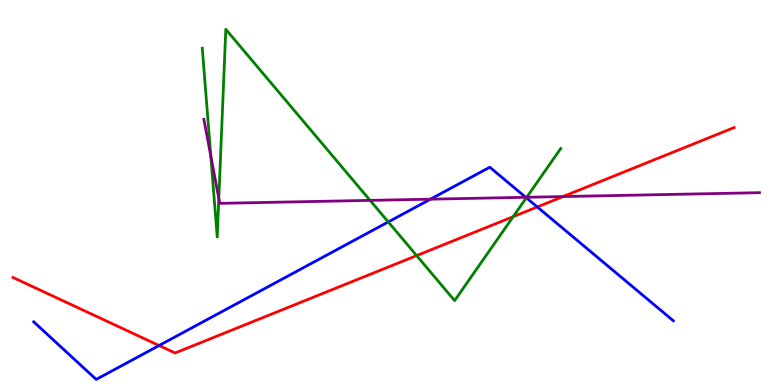[{'lines': ['blue', 'red'], 'intersections': [{'x': 2.05, 'y': 1.03}, {'x': 6.93, 'y': 4.62}]}, {'lines': ['green', 'red'], 'intersections': [{'x': 5.38, 'y': 3.36}, {'x': 6.62, 'y': 4.37}]}, {'lines': ['purple', 'red'], 'intersections': [{'x': 7.27, 'y': 4.89}]}, {'lines': ['blue', 'green'], 'intersections': [{'x': 5.01, 'y': 4.24}, {'x': 6.79, 'y': 4.86}]}, {'lines': ['blue', 'purple'], 'intersections': [{'x': 5.55, 'y': 4.83}, {'x': 6.78, 'y': 4.88}]}, {'lines': ['green', 'purple'], 'intersections': [{'x': 2.72, 'y': 5.95}, {'x': 2.82, 'y': 4.85}, {'x': 4.78, 'y': 4.8}, {'x': 6.8, 'y': 4.88}]}]